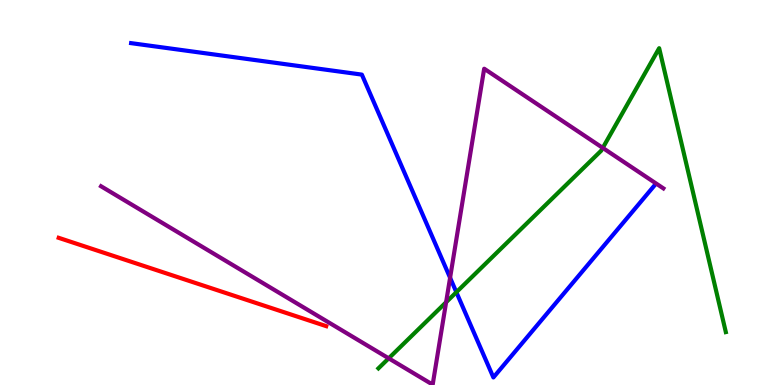[{'lines': ['blue', 'red'], 'intersections': []}, {'lines': ['green', 'red'], 'intersections': []}, {'lines': ['purple', 'red'], 'intersections': []}, {'lines': ['blue', 'green'], 'intersections': [{'x': 5.89, 'y': 2.41}]}, {'lines': ['blue', 'purple'], 'intersections': [{'x': 5.81, 'y': 2.79}]}, {'lines': ['green', 'purple'], 'intersections': [{'x': 5.02, 'y': 0.693}, {'x': 5.76, 'y': 2.15}, {'x': 7.78, 'y': 6.16}]}]